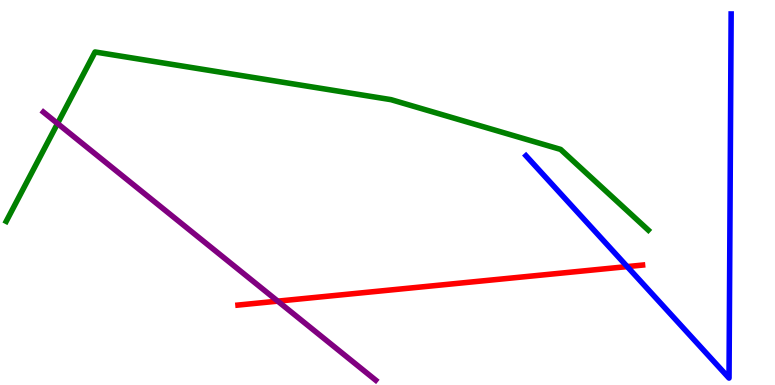[{'lines': ['blue', 'red'], 'intersections': [{'x': 8.09, 'y': 3.08}]}, {'lines': ['green', 'red'], 'intersections': []}, {'lines': ['purple', 'red'], 'intersections': [{'x': 3.58, 'y': 2.18}]}, {'lines': ['blue', 'green'], 'intersections': []}, {'lines': ['blue', 'purple'], 'intersections': []}, {'lines': ['green', 'purple'], 'intersections': [{'x': 0.743, 'y': 6.79}]}]